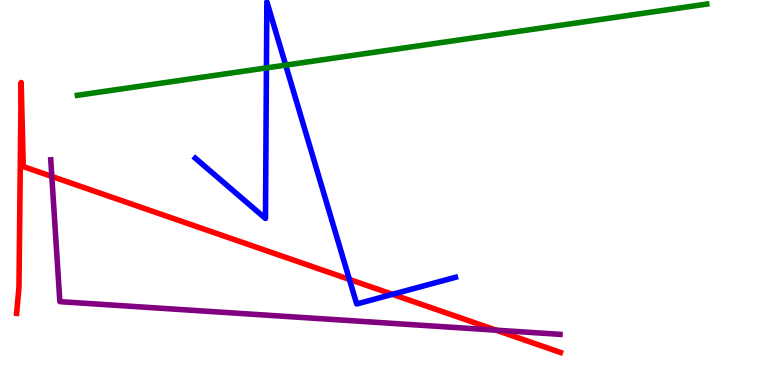[{'lines': ['blue', 'red'], 'intersections': [{'x': 4.51, 'y': 2.74}, {'x': 5.06, 'y': 2.36}]}, {'lines': ['green', 'red'], 'intersections': []}, {'lines': ['purple', 'red'], 'intersections': [{'x': 0.669, 'y': 5.42}, {'x': 6.4, 'y': 1.42}]}, {'lines': ['blue', 'green'], 'intersections': [{'x': 3.44, 'y': 8.24}, {'x': 3.69, 'y': 8.31}]}, {'lines': ['blue', 'purple'], 'intersections': []}, {'lines': ['green', 'purple'], 'intersections': []}]